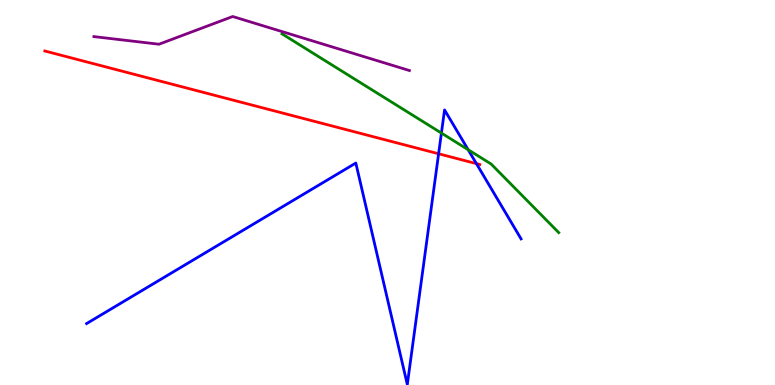[{'lines': ['blue', 'red'], 'intersections': [{'x': 5.66, 'y': 6.01}, {'x': 6.15, 'y': 5.75}]}, {'lines': ['green', 'red'], 'intersections': []}, {'lines': ['purple', 'red'], 'intersections': []}, {'lines': ['blue', 'green'], 'intersections': [{'x': 5.7, 'y': 6.54}, {'x': 6.04, 'y': 6.11}]}, {'lines': ['blue', 'purple'], 'intersections': []}, {'lines': ['green', 'purple'], 'intersections': []}]